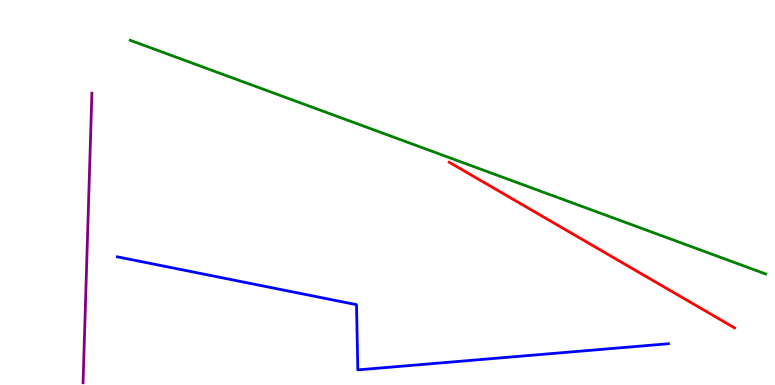[{'lines': ['blue', 'red'], 'intersections': []}, {'lines': ['green', 'red'], 'intersections': []}, {'lines': ['purple', 'red'], 'intersections': []}, {'lines': ['blue', 'green'], 'intersections': []}, {'lines': ['blue', 'purple'], 'intersections': []}, {'lines': ['green', 'purple'], 'intersections': []}]